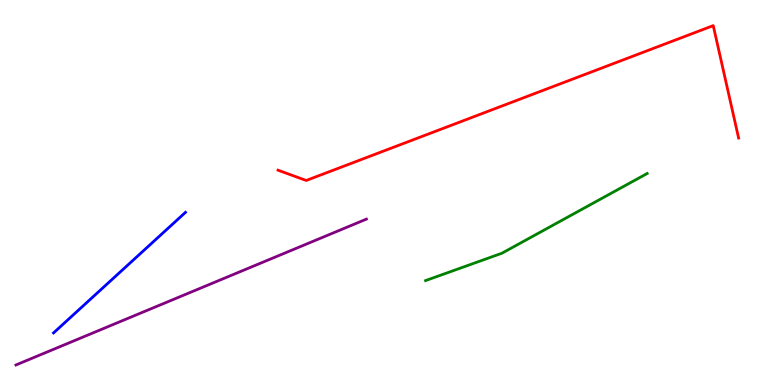[{'lines': ['blue', 'red'], 'intersections': []}, {'lines': ['green', 'red'], 'intersections': []}, {'lines': ['purple', 'red'], 'intersections': []}, {'lines': ['blue', 'green'], 'intersections': []}, {'lines': ['blue', 'purple'], 'intersections': []}, {'lines': ['green', 'purple'], 'intersections': []}]